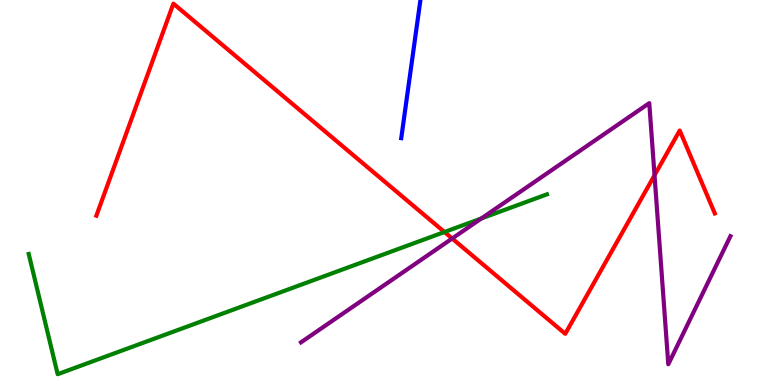[{'lines': ['blue', 'red'], 'intersections': []}, {'lines': ['green', 'red'], 'intersections': [{'x': 5.74, 'y': 3.97}]}, {'lines': ['purple', 'red'], 'intersections': [{'x': 5.83, 'y': 3.8}, {'x': 8.45, 'y': 5.45}]}, {'lines': ['blue', 'green'], 'intersections': []}, {'lines': ['blue', 'purple'], 'intersections': []}, {'lines': ['green', 'purple'], 'intersections': [{'x': 6.21, 'y': 4.33}]}]